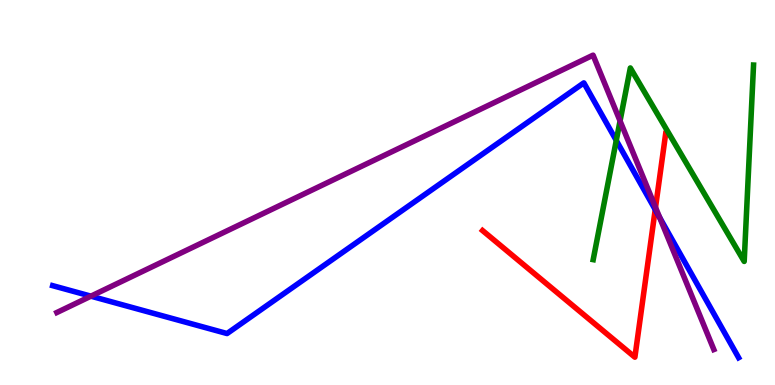[{'lines': ['blue', 'red'], 'intersections': [{'x': 8.45, 'y': 4.56}]}, {'lines': ['green', 'red'], 'intersections': []}, {'lines': ['purple', 'red'], 'intersections': [{'x': 8.46, 'y': 4.61}]}, {'lines': ['blue', 'green'], 'intersections': [{'x': 7.95, 'y': 6.35}]}, {'lines': ['blue', 'purple'], 'intersections': [{'x': 1.17, 'y': 2.31}, {'x': 8.51, 'y': 4.35}]}, {'lines': ['green', 'purple'], 'intersections': [{'x': 8.0, 'y': 6.86}]}]